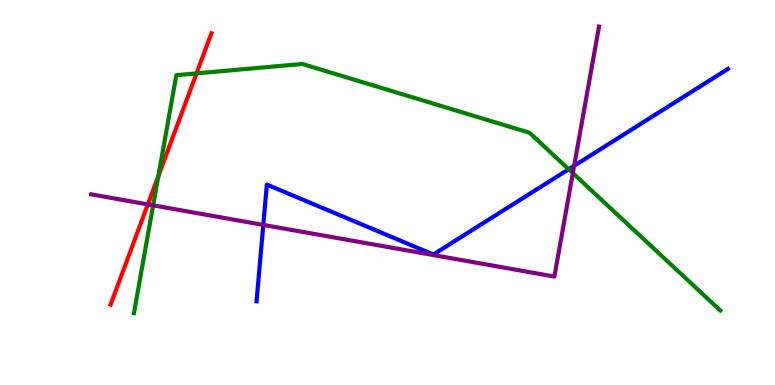[{'lines': ['blue', 'red'], 'intersections': []}, {'lines': ['green', 'red'], 'intersections': [{'x': 2.04, 'y': 5.43}, {'x': 2.54, 'y': 8.09}]}, {'lines': ['purple', 'red'], 'intersections': [{'x': 1.91, 'y': 4.69}]}, {'lines': ['blue', 'green'], 'intersections': [{'x': 7.34, 'y': 5.6}]}, {'lines': ['blue', 'purple'], 'intersections': [{'x': 3.4, 'y': 4.16}, {'x': 7.41, 'y': 5.69}]}, {'lines': ['green', 'purple'], 'intersections': [{'x': 1.98, 'y': 4.67}, {'x': 7.39, 'y': 5.5}]}]